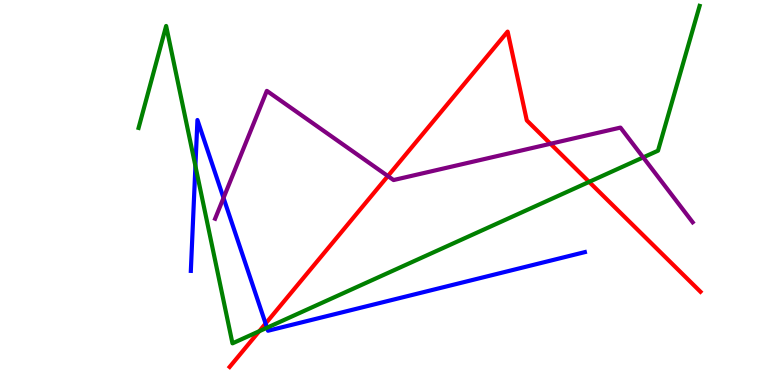[{'lines': ['blue', 'red'], 'intersections': [{'x': 3.43, 'y': 1.6}]}, {'lines': ['green', 'red'], 'intersections': [{'x': 3.34, 'y': 1.4}, {'x': 7.6, 'y': 5.28}]}, {'lines': ['purple', 'red'], 'intersections': [{'x': 5.0, 'y': 5.43}, {'x': 7.1, 'y': 6.27}]}, {'lines': ['blue', 'green'], 'intersections': [{'x': 2.52, 'y': 5.69}, {'x': 3.44, 'y': 1.49}]}, {'lines': ['blue', 'purple'], 'intersections': [{'x': 2.88, 'y': 4.86}]}, {'lines': ['green', 'purple'], 'intersections': [{'x': 8.3, 'y': 5.91}]}]